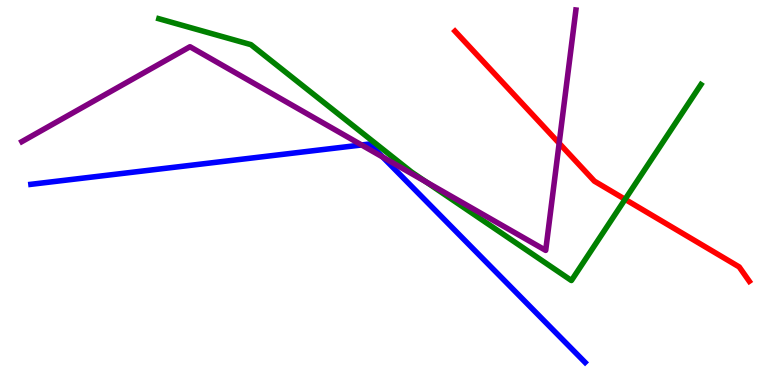[{'lines': ['blue', 'red'], 'intersections': []}, {'lines': ['green', 'red'], 'intersections': [{'x': 8.07, 'y': 4.82}]}, {'lines': ['purple', 'red'], 'intersections': [{'x': 7.21, 'y': 6.28}]}, {'lines': ['blue', 'green'], 'intersections': []}, {'lines': ['blue', 'purple'], 'intersections': [{'x': 4.67, 'y': 6.23}, {'x': 4.94, 'y': 5.92}]}, {'lines': ['green', 'purple'], 'intersections': [{'x': 5.5, 'y': 5.28}]}]